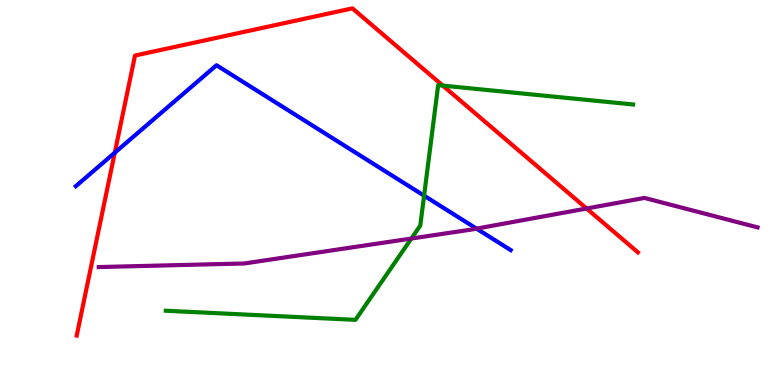[{'lines': ['blue', 'red'], 'intersections': [{'x': 1.48, 'y': 6.03}]}, {'lines': ['green', 'red'], 'intersections': [{'x': 5.71, 'y': 7.78}]}, {'lines': ['purple', 'red'], 'intersections': [{'x': 7.57, 'y': 4.58}]}, {'lines': ['blue', 'green'], 'intersections': [{'x': 5.47, 'y': 4.92}]}, {'lines': ['blue', 'purple'], 'intersections': [{'x': 6.15, 'y': 4.06}]}, {'lines': ['green', 'purple'], 'intersections': [{'x': 5.31, 'y': 3.8}]}]